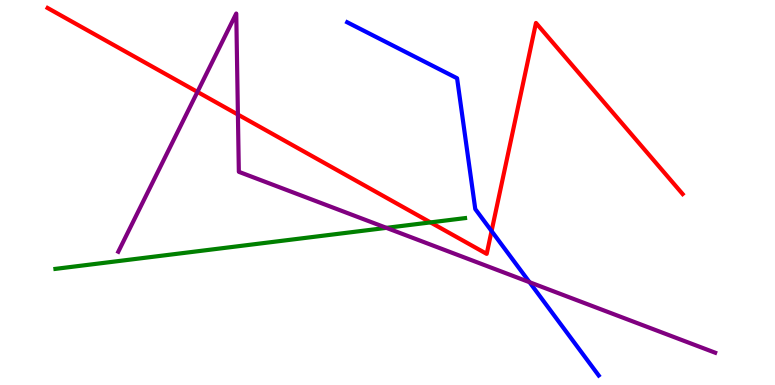[{'lines': ['blue', 'red'], 'intersections': [{'x': 6.34, 'y': 4.0}]}, {'lines': ['green', 'red'], 'intersections': [{'x': 5.55, 'y': 4.22}]}, {'lines': ['purple', 'red'], 'intersections': [{'x': 2.55, 'y': 7.61}, {'x': 3.07, 'y': 7.02}]}, {'lines': ['blue', 'green'], 'intersections': []}, {'lines': ['blue', 'purple'], 'intersections': [{'x': 6.83, 'y': 2.67}]}, {'lines': ['green', 'purple'], 'intersections': [{'x': 4.99, 'y': 4.08}]}]